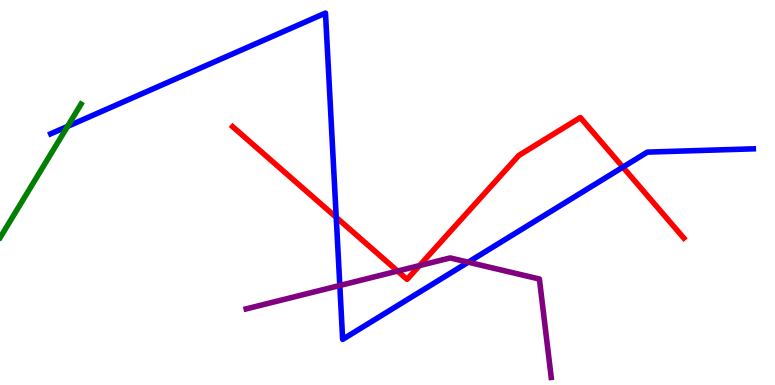[{'lines': ['blue', 'red'], 'intersections': [{'x': 4.34, 'y': 4.35}, {'x': 8.04, 'y': 5.66}]}, {'lines': ['green', 'red'], 'intersections': []}, {'lines': ['purple', 'red'], 'intersections': [{'x': 5.13, 'y': 2.96}, {'x': 5.41, 'y': 3.1}]}, {'lines': ['blue', 'green'], 'intersections': [{'x': 0.871, 'y': 6.72}]}, {'lines': ['blue', 'purple'], 'intersections': [{'x': 4.38, 'y': 2.58}, {'x': 6.04, 'y': 3.19}]}, {'lines': ['green', 'purple'], 'intersections': []}]